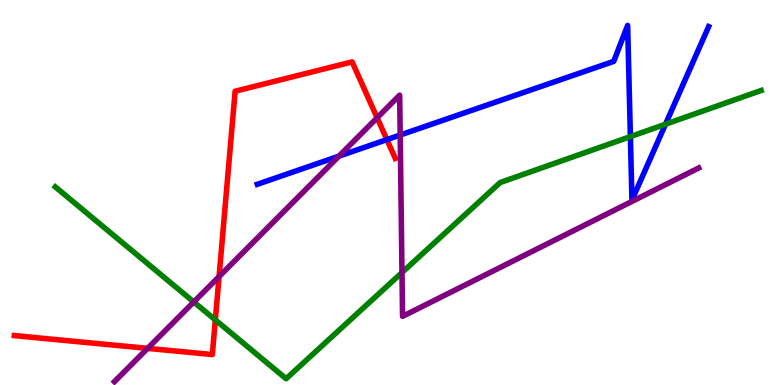[{'lines': ['blue', 'red'], 'intersections': [{'x': 4.99, 'y': 6.37}]}, {'lines': ['green', 'red'], 'intersections': [{'x': 2.78, 'y': 1.69}]}, {'lines': ['purple', 'red'], 'intersections': [{'x': 1.9, 'y': 0.952}, {'x': 2.83, 'y': 2.82}, {'x': 4.87, 'y': 6.94}]}, {'lines': ['blue', 'green'], 'intersections': [{'x': 8.13, 'y': 6.45}, {'x': 8.59, 'y': 6.77}]}, {'lines': ['blue', 'purple'], 'intersections': [{'x': 4.37, 'y': 5.94}, {'x': 5.16, 'y': 6.49}]}, {'lines': ['green', 'purple'], 'intersections': [{'x': 2.5, 'y': 2.16}, {'x': 5.19, 'y': 2.92}]}]